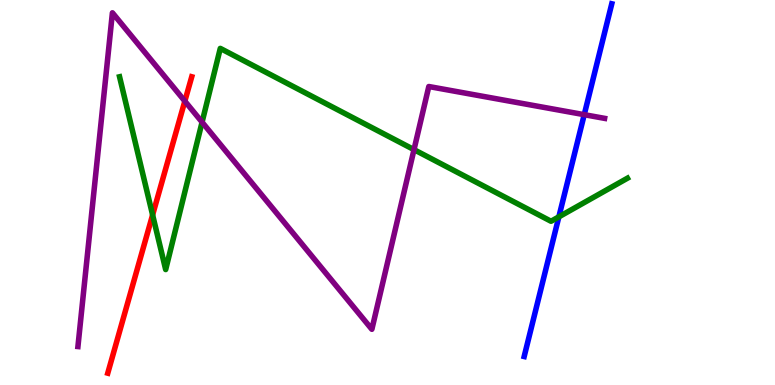[{'lines': ['blue', 'red'], 'intersections': []}, {'lines': ['green', 'red'], 'intersections': [{'x': 1.97, 'y': 4.42}]}, {'lines': ['purple', 'red'], 'intersections': [{'x': 2.39, 'y': 7.37}]}, {'lines': ['blue', 'green'], 'intersections': [{'x': 7.21, 'y': 4.37}]}, {'lines': ['blue', 'purple'], 'intersections': [{'x': 7.54, 'y': 7.02}]}, {'lines': ['green', 'purple'], 'intersections': [{'x': 2.61, 'y': 6.83}, {'x': 5.34, 'y': 6.11}]}]